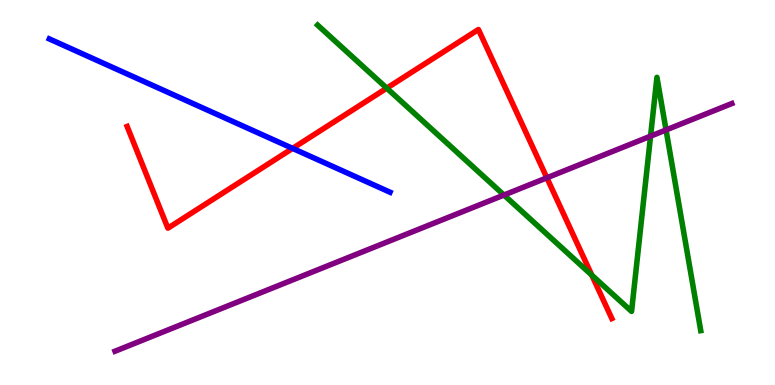[{'lines': ['blue', 'red'], 'intersections': [{'x': 3.78, 'y': 6.15}]}, {'lines': ['green', 'red'], 'intersections': [{'x': 4.99, 'y': 7.71}, {'x': 7.64, 'y': 2.85}]}, {'lines': ['purple', 'red'], 'intersections': [{'x': 7.06, 'y': 5.38}]}, {'lines': ['blue', 'green'], 'intersections': []}, {'lines': ['blue', 'purple'], 'intersections': []}, {'lines': ['green', 'purple'], 'intersections': [{'x': 6.5, 'y': 4.93}, {'x': 8.39, 'y': 6.46}, {'x': 8.59, 'y': 6.62}]}]